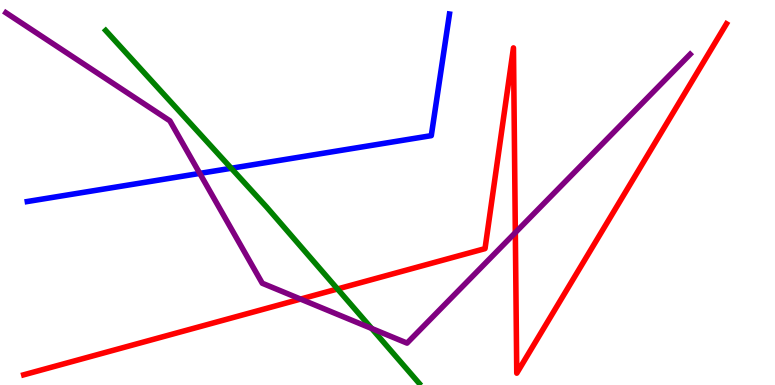[{'lines': ['blue', 'red'], 'intersections': []}, {'lines': ['green', 'red'], 'intersections': [{'x': 4.36, 'y': 2.49}]}, {'lines': ['purple', 'red'], 'intersections': [{'x': 3.88, 'y': 2.23}, {'x': 6.65, 'y': 3.96}]}, {'lines': ['blue', 'green'], 'intersections': [{'x': 2.98, 'y': 5.63}]}, {'lines': ['blue', 'purple'], 'intersections': [{'x': 2.58, 'y': 5.5}]}, {'lines': ['green', 'purple'], 'intersections': [{'x': 4.8, 'y': 1.47}]}]